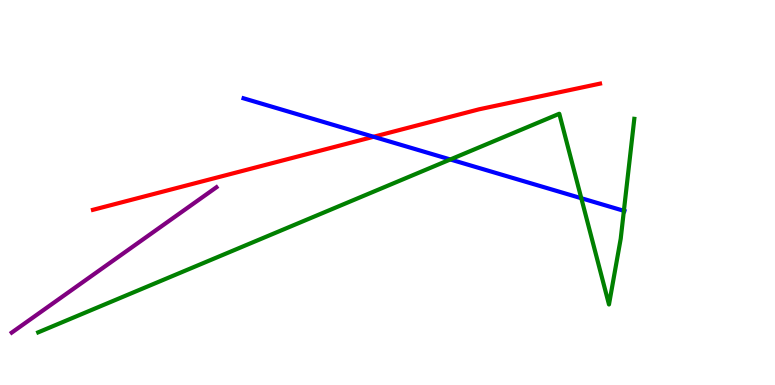[{'lines': ['blue', 'red'], 'intersections': [{'x': 4.82, 'y': 6.45}]}, {'lines': ['green', 'red'], 'intersections': []}, {'lines': ['purple', 'red'], 'intersections': []}, {'lines': ['blue', 'green'], 'intersections': [{'x': 5.81, 'y': 5.86}, {'x': 7.5, 'y': 4.85}, {'x': 8.05, 'y': 4.52}]}, {'lines': ['blue', 'purple'], 'intersections': []}, {'lines': ['green', 'purple'], 'intersections': []}]